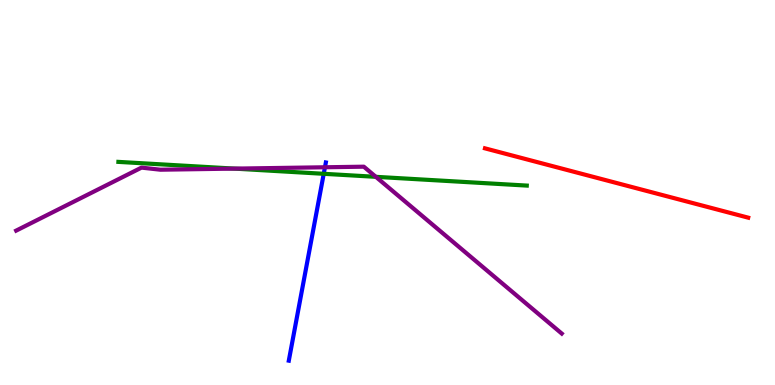[{'lines': ['blue', 'red'], 'intersections': []}, {'lines': ['green', 'red'], 'intersections': []}, {'lines': ['purple', 'red'], 'intersections': []}, {'lines': ['blue', 'green'], 'intersections': [{'x': 4.18, 'y': 5.49}]}, {'lines': ['blue', 'purple'], 'intersections': [{'x': 4.19, 'y': 5.66}]}, {'lines': ['green', 'purple'], 'intersections': [{'x': 3.02, 'y': 5.62}, {'x': 4.85, 'y': 5.41}]}]